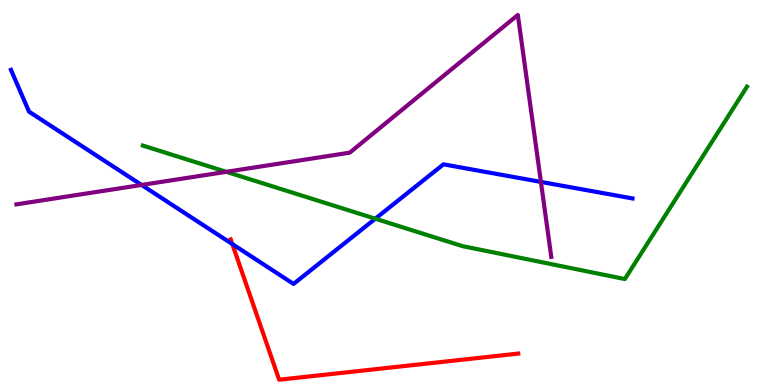[{'lines': ['blue', 'red'], 'intersections': [{'x': 3.0, 'y': 3.66}]}, {'lines': ['green', 'red'], 'intersections': []}, {'lines': ['purple', 'red'], 'intersections': []}, {'lines': ['blue', 'green'], 'intersections': [{'x': 4.84, 'y': 4.32}]}, {'lines': ['blue', 'purple'], 'intersections': [{'x': 1.83, 'y': 5.2}, {'x': 6.98, 'y': 5.27}]}, {'lines': ['green', 'purple'], 'intersections': [{'x': 2.92, 'y': 5.54}]}]